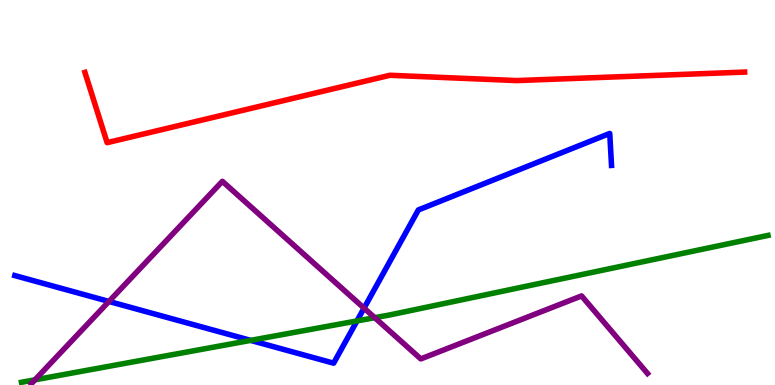[{'lines': ['blue', 'red'], 'intersections': []}, {'lines': ['green', 'red'], 'intersections': []}, {'lines': ['purple', 'red'], 'intersections': []}, {'lines': ['blue', 'green'], 'intersections': [{'x': 3.23, 'y': 1.16}, {'x': 4.61, 'y': 1.66}]}, {'lines': ['blue', 'purple'], 'intersections': [{'x': 1.41, 'y': 2.17}, {'x': 4.7, 'y': 2.0}]}, {'lines': ['green', 'purple'], 'intersections': [{'x': 0.451, 'y': 0.134}, {'x': 4.84, 'y': 1.75}]}]